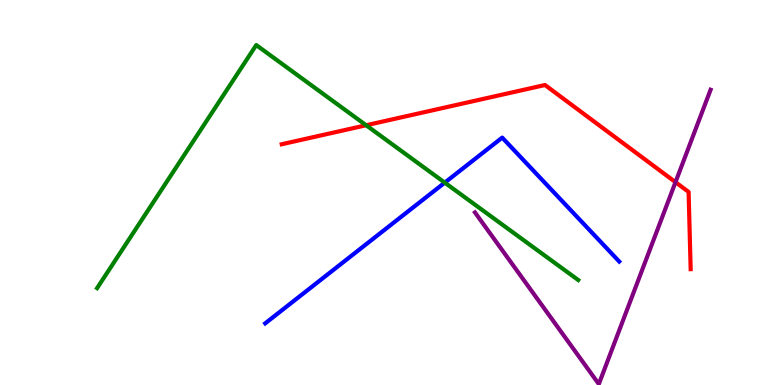[{'lines': ['blue', 'red'], 'intersections': []}, {'lines': ['green', 'red'], 'intersections': [{'x': 4.72, 'y': 6.75}]}, {'lines': ['purple', 'red'], 'intersections': [{'x': 8.72, 'y': 5.27}]}, {'lines': ['blue', 'green'], 'intersections': [{'x': 5.74, 'y': 5.26}]}, {'lines': ['blue', 'purple'], 'intersections': []}, {'lines': ['green', 'purple'], 'intersections': []}]